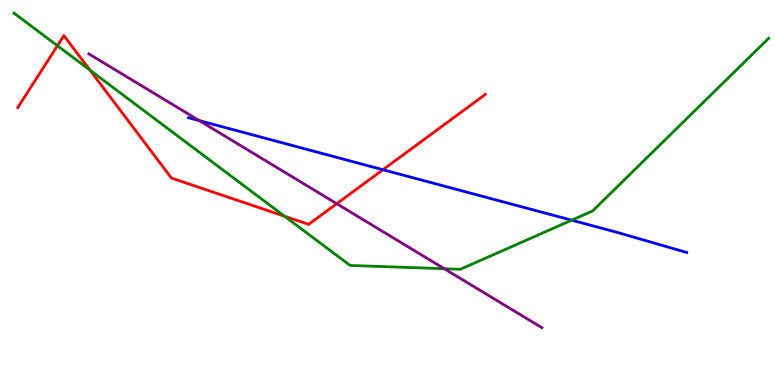[{'lines': ['blue', 'red'], 'intersections': [{'x': 4.94, 'y': 5.59}]}, {'lines': ['green', 'red'], 'intersections': [{'x': 0.741, 'y': 8.81}, {'x': 1.16, 'y': 8.18}, {'x': 3.67, 'y': 4.38}]}, {'lines': ['purple', 'red'], 'intersections': [{'x': 4.35, 'y': 4.71}]}, {'lines': ['blue', 'green'], 'intersections': [{'x': 7.38, 'y': 4.28}]}, {'lines': ['blue', 'purple'], 'intersections': [{'x': 2.57, 'y': 6.87}]}, {'lines': ['green', 'purple'], 'intersections': [{'x': 5.73, 'y': 3.02}]}]